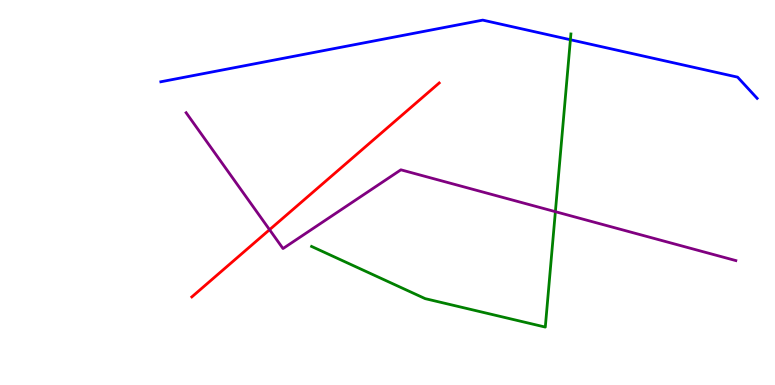[{'lines': ['blue', 'red'], 'intersections': []}, {'lines': ['green', 'red'], 'intersections': []}, {'lines': ['purple', 'red'], 'intersections': [{'x': 3.48, 'y': 4.03}]}, {'lines': ['blue', 'green'], 'intersections': [{'x': 7.36, 'y': 8.97}]}, {'lines': ['blue', 'purple'], 'intersections': []}, {'lines': ['green', 'purple'], 'intersections': [{'x': 7.17, 'y': 4.5}]}]